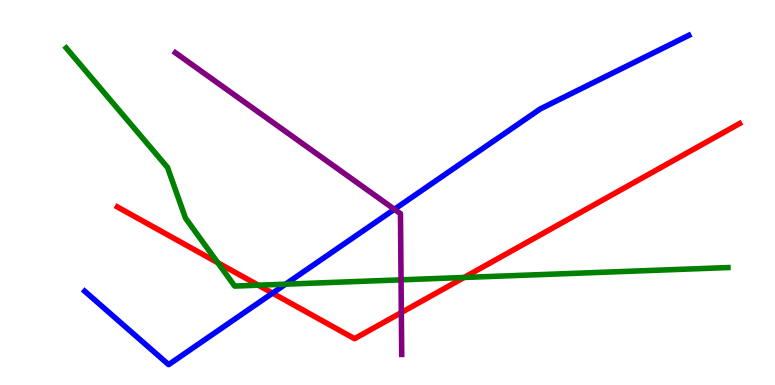[{'lines': ['blue', 'red'], 'intersections': [{'x': 3.52, 'y': 2.39}]}, {'lines': ['green', 'red'], 'intersections': [{'x': 2.81, 'y': 3.18}, {'x': 3.33, 'y': 2.59}, {'x': 5.99, 'y': 2.79}]}, {'lines': ['purple', 'red'], 'intersections': [{'x': 5.18, 'y': 1.88}]}, {'lines': ['blue', 'green'], 'intersections': [{'x': 3.68, 'y': 2.62}]}, {'lines': ['blue', 'purple'], 'intersections': [{'x': 5.09, 'y': 4.56}]}, {'lines': ['green', 'purple'], 'intersections': [{'x': 5.17, 'y': 2.73}]}]